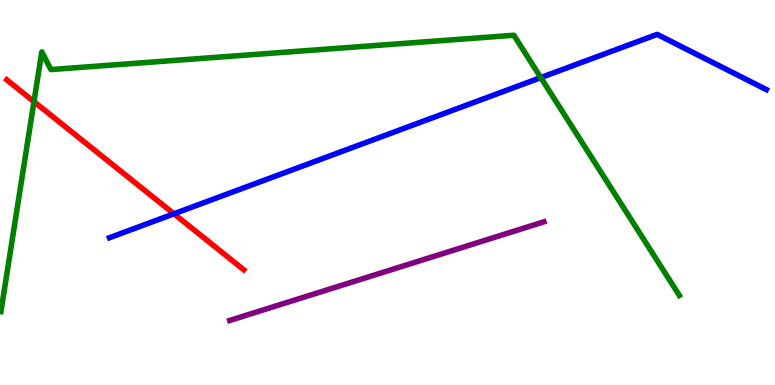[{'lines': ['blue', 'red'], 'intersections': [{'x': 2.24, 'y': 4.45}]}, {'lines': ['green', 'red'], 'intersections': [{'x': 0.438, 'y': 7.36}]}, {'lines': ['purple', 'red'], 'intersections': []}, {'lines': ['blue', 'green'], 'intersections': [{'x': 6.98, 'y': 7.98}]}, {'lines': ['blue', 'purple'], 'intersections': []}, {'lines': ['green', 'purple'], 'intersections': []}]